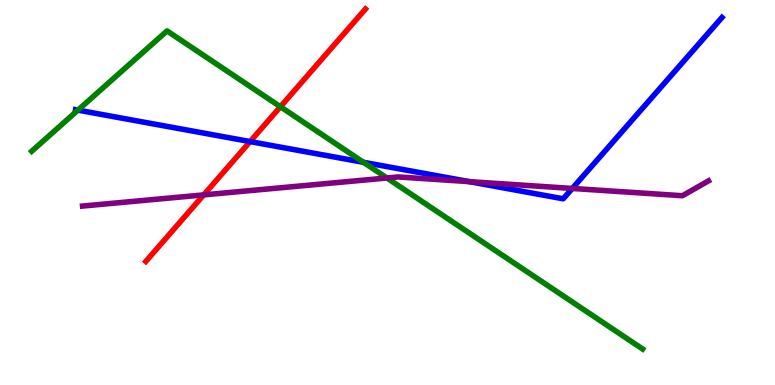[{'lines': ['blue', 'red'], 'intersections': [{'x': 3.23, 'y': 6.32}]}, {'lines': ['green', 'red'], 'intersections': [{'x': 3.62, 'y': 7.23}]}, {'lines': ['purple', 'red'], 'intersections': [{'x': 2.63, 'y': 4.94}]}, {'lines': ['blue', 'green'], 'intersections': [{'x': 1.01, 'y': 7.14}, {'x': 4.69, 'y': 5.78}]}, {'lines': ['blue', 'purple'], 'intersections': [{'x': 6.06, 'y': 5.28}, {'x': 7.38, 'y': 5.11}]}, {'lines': ['green', 'purple'], 'intersections': [{'x': 4.99, 'y': 5.38}]}]